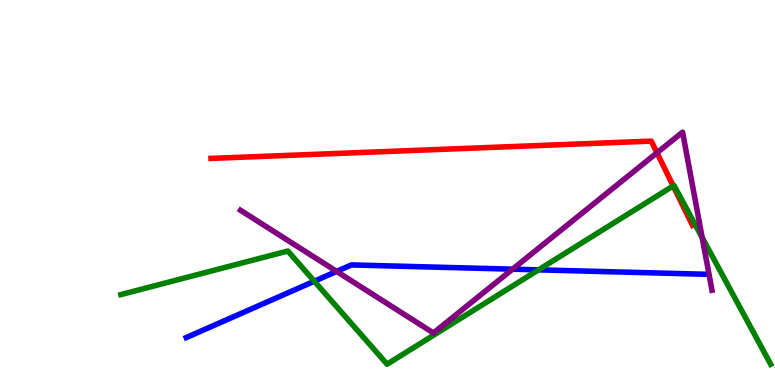[{'lines': ['blue', 'red'], 'intersections': []}, {'lines': ['green', 'red'], 'intersections': [{'x': 8.69, 'y': 5.17}]}, {'lines': ['purple', 'red'], 'intersections': [{'x': 8.48, 'y': 6.03}]}, {'lines': ['blue', 'green'], 'intersections': [{'x': 4.06, 'y': 2.7}, {'x': 6.95, 'y': 2.99}]}, {'lines': ['blue', 'purple'], 'intersections': [{'x': 4.34, 'y': 2.95}, {'x': 6.61, 'y': 3.01}]}, {'lines': ['green', 'purple'], 'intersections': [{'x': 9.06, 'y': 3.83}]}]